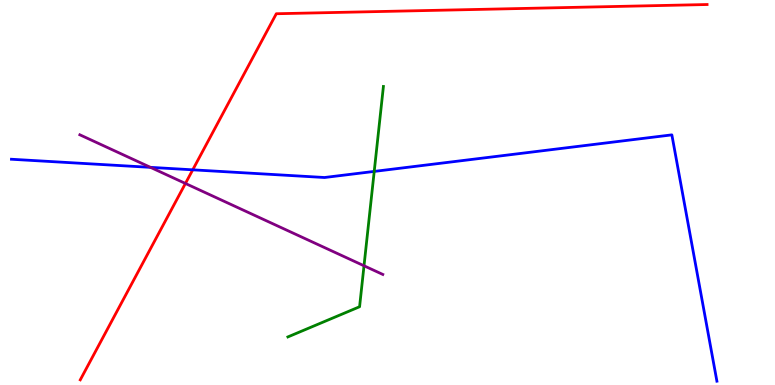[{'lines': ['blue', 'red'], 'intersections': [{'x': 2.49, 'y': 5.59}]}, {'lines': ['green', 'red'], 'intersections': []}, {'lines': ['purple', 'red'], 'intersections': [{'x': 2.39, 'y': 5.23}]}, {'lines': ['blue', 'green'], 'intersections': [{'x': 4.83, 'y': 5.55}]}, {'lines': ['blue', 'purple'], 'intersections': [{'x': 1.94, 'y': 5.65}]}, {'lines': ['green', 'purple'], 'intersections': [{'x': 4.7, 'y': 3.1}]}]